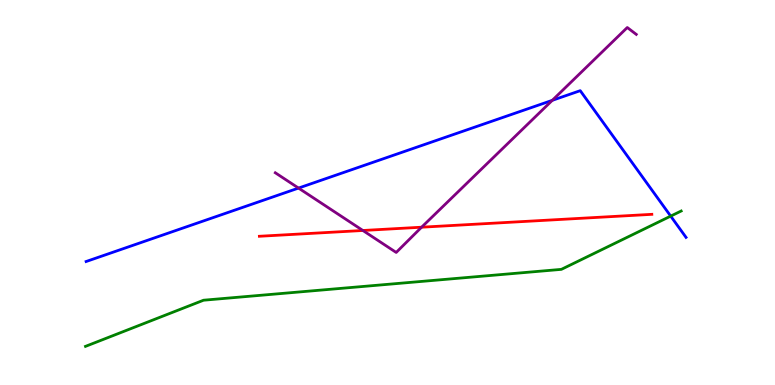[{'lines': ['blue', 'red'], 'intersections': []}, {'lines': ['green', 'red'], 'intersections': []}, {'lines': ['purple', 'red'], 'intersections': [{'x': 4.68, 'y': 4.01}, {'x': 5.44, 'y': 4.1}]}, {'lines': ['blue', 'green'], 'intersections': [{'x': 8.65, 'y': 4.39}]}, {'lines': ['blue', 'purple'], 'intersections': [{'x': 3.85, 'y': 5.11}, {'x': 7.13, 'y': 7.39}]}, {'lines': ['green', 'purple'], 'intersections': []}]